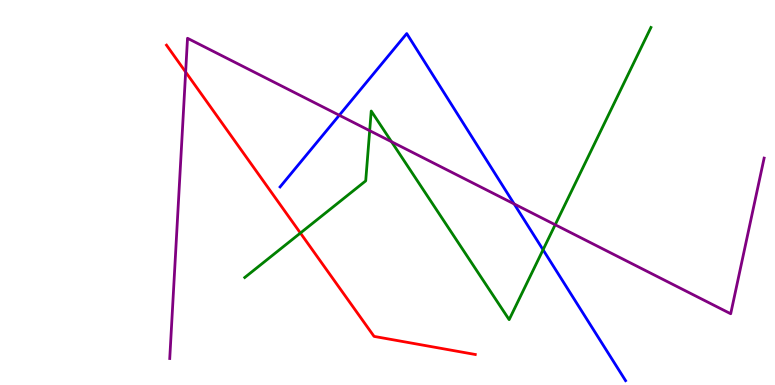[{'lines': ['blue', 'red'], 'intersections': []}, {'lines': ['green', 'red'], 'intersections': [{'x': 3.88, 'y': 3.95}]}, {'lines': ['purple', 'red'], 'intersections': [{'x': 2.4, 'y': 8.13}]}, {'lines': ['blue', 'green'], 'intersections': [{'x': 7.01, 'y': 3.51}]}, {'lines': ['blue', 'purple'], 'intersections': [{'x': 4.38, 'y': 7.01}, {'x': 6.63, 'y': 4.7}]}, {'lines': ['green', 'purple'], 'intersections': [{'x': 4.77, 'y': 6.61}, {'x': 5.05, 'y': 6.32}, {'x': 7.16, 'y': 4.16}]}]